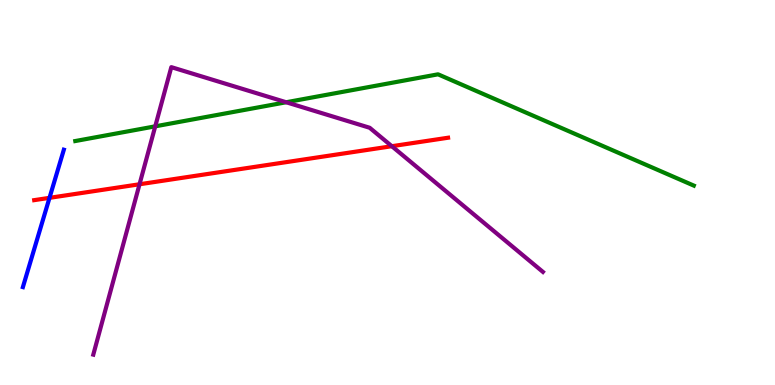[{'lines': ['blue', 'red'], 'intersections': [{'x': 0.639, 'y': 4.86}]}, {'lines': ['green', 'red'], 'intersections': []}, {'lines': ['purple', 'red'], 'intersections': [{'x': 1.8, 'y': 5.21}, {'x': 5.06, 'y': 6.2}]}, {'lines': ['blue', 'green'], 'intersections': []}, {'lines': ['blue', 'purple'], 'intersections': []}, {'lines': ['green', 'purple'], 'intersections': [{'x': 2.0, 'y': 6.72}, {'x': 3.69, 'y': 7.34}]}]